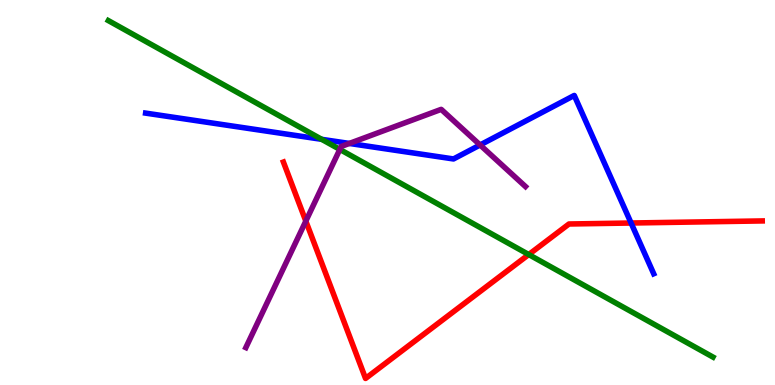[{'lines': ['blue', 'red'], 'intersections': [{'x': 8.14, 'y': 4.21}]}, {'lines': ['green', 'red'], 'intersections': [{'x': 6.82, 'y': 3.39}]}, {'lines': ['purple', 'red'], 'intersections': [{'x': 3.95, 'y': 4.26}]}, {'lines': ['blue', 'green'], 'intersections': [{'x': 4.15, 'y': 6.38}]}, {'lines': ['blue', 'purple'], 'intersections': [{'x': 4.51, 'y': 6.27}, {'x': 6.19, 'y': 6.23}]}, {'lines': ['green', 'purple'], 'intersections': [{'x': 4.38, 'y': 6.12}]}]